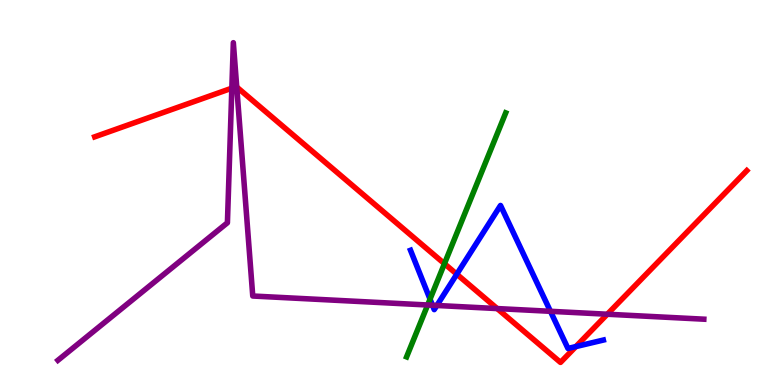[{'lines': ['blue', 'red'], 'intersections': [{'x': 5.89, 'y': 2.88}, {'x': 7.43, 'y': 0.998}]}, {'lines': ['green', 'red'], 'intersections': [{'x': 5.73, 'y': 3.15}]}, {'lines': ['purple', 'red'], 'intersections': [{'x': 2.99, 'y': 7.71}, {'x': 3.05, 'y': 7.74}, {'x': 6.42, 'y': 1.99}, {'x': 7.84, 'y': 1.84}]}, {'lines': ['blue', 'green'], 'intersections': [{'x': 5.55, 'y': 2.23}]}, {'lines': ['blue', 'purple'], 'intersections': [{'x': 5.58, 'y': 2.07}, {'x': 5.64, 'y': 2.07}, {'x': 7.1, 'y': 1.91}]}, {'lines': ['green', 'purple'], 'intersections': [{'x': 5.52, 'y': 2.08}]}]